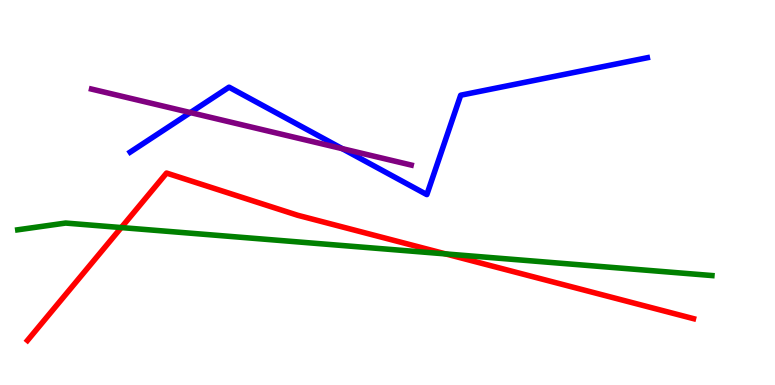[{'lines': ['blue', 'red'], 'intersections': []}, {'lines': ['green', 'red'], 'intersections': [{'x': 1.56, 'y': 4.09}, {'x': 5.75, 'y': 3.4}]}, {'lines': ['purple', 'red'], 'intersections': []}, {'lines': ['blue', 'green'], 'intersections': []}, {'lines': ['blue', 'purple'], 'intersections': [{'x': 2.46, 'y': 7.08}, {'x': 4.42, 'y': 6.14}]}, {'lines': ['green', 'purple'], 'intersections': []}]